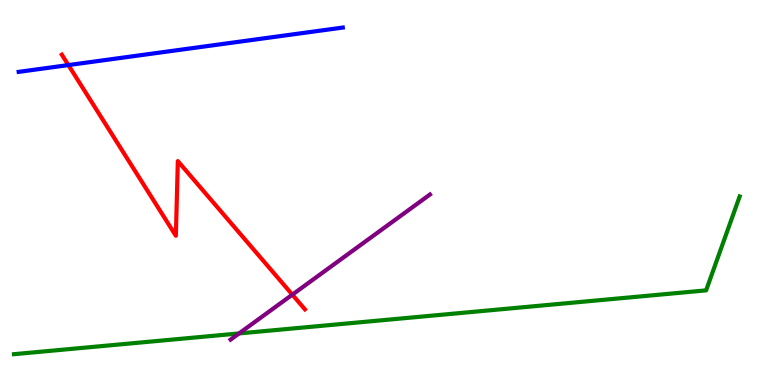[{'lines': ['blue', 'red'], 'intersections': [{'x': 0.882, 'y': 8.31}]}, {'lines': ['green', 'red'], 'intersections': []}, {'lines': ['purple', 'red'], 'intersections': [{'x': 3.77, 'y': 2.35}]}, {'lines': ['blue', 'green'], 'intersections': []}, {'lines': ['blue', 'purple'], 'intersections': []}, {'lines': ['green', 'purple'], 'intersections': [{'x': 3.08, 'y': 1.34}]}]